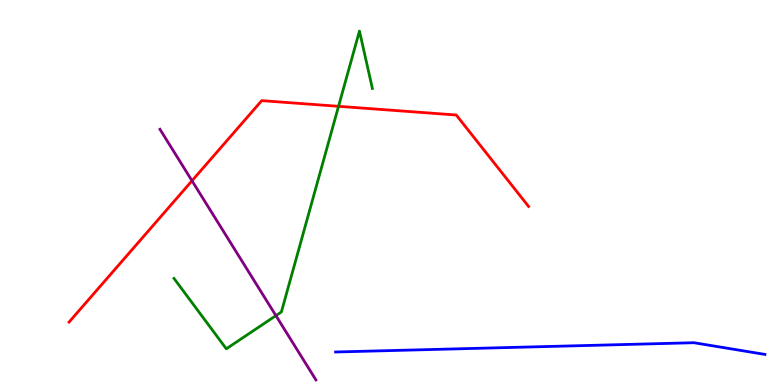[{'lines': ['blue', 'red'], 'intersections': []}, {'lines': ['green', 'red'], 'intersections': [{'x': 4.37, 'y': 7.24}]}, {'lines': ['purple', 'red'], 'intersections': [{'x': 2.48, 'y': 5.3}]}, {'lines': ['blue', 'green'], 'intersections': []}, {'lines': ['blue', 'purple'], 'intersections': []}, {'lines': ['green', 'purple'], 'intersections': [{'x': 3.56, 'y': 1.8}]}]